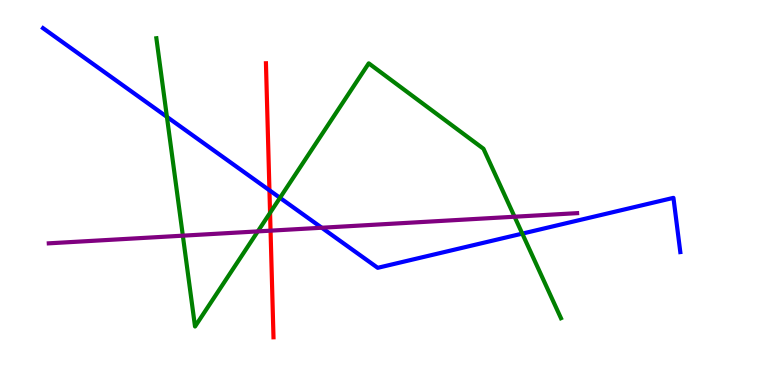[{'lines': ['blue', 'red'], 'intersections': [{'x': 3.48, 'y': 5.06}]}, {'lines': ['green', 'red'], 'intersections': [{'x': 3.48, 'y': 4.47}]}, {'lines': ['purple', 'red'], 'intersections': [{'x': 3.49, 'y': 4.01}]}, {'lines': ['blue', 'green'], 'intersections': [{'x': 2.15, 'y': 6.96}, {'x': 3.61, 'y': 4.86}, {'x': 6.74, 'y': 3.93}]}, {'lines': ['blue', 'purple'], 'intersections': [{'x': 4.15, 'y': 4.08}]}, {'lines': ['green', 'purple'], 'intersections': [{'x': 2.36, 'y': 3.88}, {'x': 3.33, 'y': 3.99}, {'x': 6.64, 'y': 4.37}]}]